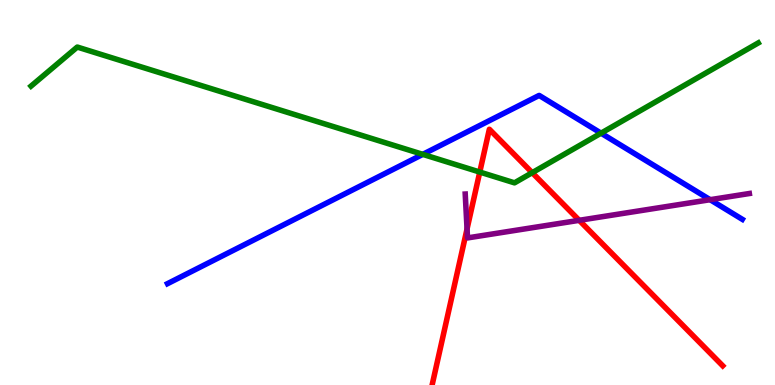[{'lines': ['blue', 'red'], 'intersections': []}, {'lines': ['green', 'red'], 'intersections': [{'x': 6.19, 'y': 5.53}, {'x': 6.87, 'y': 5.51}]}, {'lines': ['purple', 'red'], 'intersections': [{'x': 6.03, 'y': 4.05}, {'x': 7.47, 'y': 4.28}]}, {'lines': ['blue', 'green'], 'intersections': [{'x': 5.46, 'y': 5.99}, {'x': 7.76, 'y': 6.54}]}, {'lines': ['blue', 'purple'], 'intersections': [{'x': 9.16, 'y': 4.81}]}, {'lines': ['green', 'purple'], 'intersections': []}]